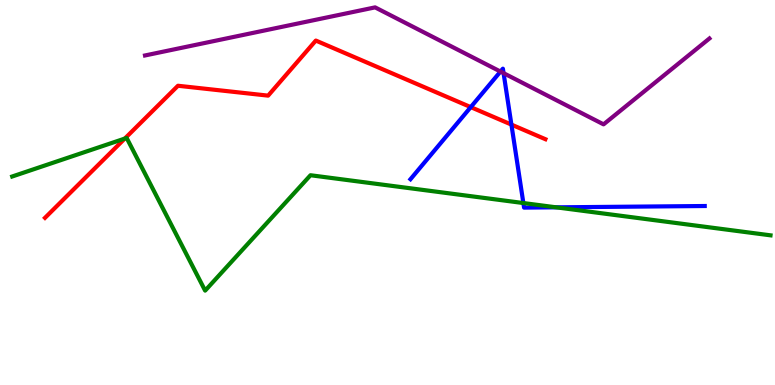[{'lines': ['blue', 'red'], 'intersections': [{'x': 6.07, 'y': 7.22}, {'x': 6.6, 'y': 6.76}]}, {'lines': ['green', 'red'], 'intersections': [{'x': 1.61, 'y': 6.4}]}, {'lines': ['purple', 'red'], 'intersections': []}, {'lines': ['blue', 'green'], 'intersections': [{'x': 6.75, 'y': 4.73}, {'x': 7.18, 'y': 4.61}]}, {'lines': ['blue', 'purple'], 'intersections': [{'x': 6.46, 'y': 8.14}, {'x': 6.5, 'y': 8.1}]}, {'lines': ['green', 'purple'], 'intersections': []}]